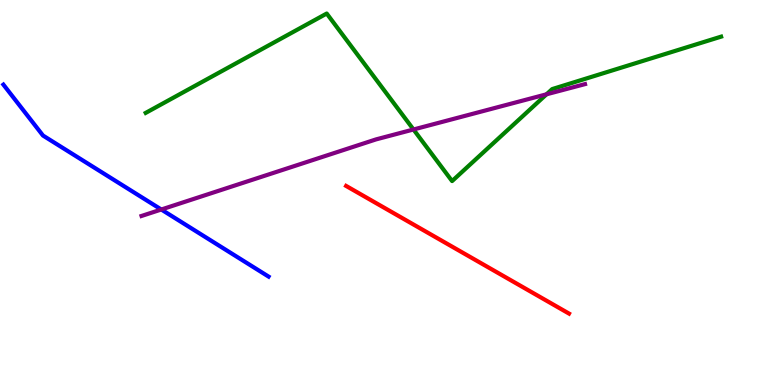[{'lines': ['blue', 'red'], 'intersections': []}, {'lines': ['green', 'red'], 'intersections': []}, {'lines': ['purple', 'red'], 'intersections': []}, {'lines': ['blue', 'green'], 'intersections': []}, {'lines': ['blue', 'purple'], 'intersections': [{'x': 2.08, 'y': 4.56}]}, {'lines': ['green', 'purple'], 'intersections': [{'x': 5.34, 'y': 6.64}, {'x': 7.05, 'y': 7.55}]}]